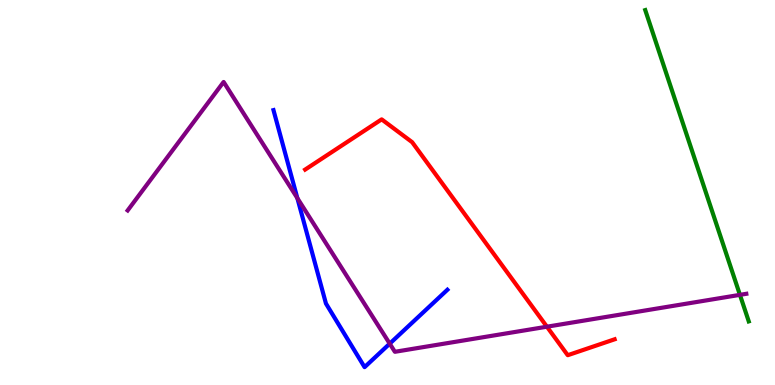[{'lines': ['blue', 'red'], 'intersections': []}, {'lines': ['green', 'red'], 'intersections': []}, {'lines': ['purple', 'red'], 'intersections': [{'x': 7.06, 'y': 1.51}]}, {'lines': ['blue', 'green'], 'intersections': []}, {'lines': ['blue', 'purple'], 'intersections': [{'x': 3.84, 'y': 4.85}, {'x': 5.03, 'y': 1.07}]}, {'lines': ['green', 'purple'], 'intersections': [{'x': 9.55, 'y': 2.34}]}]